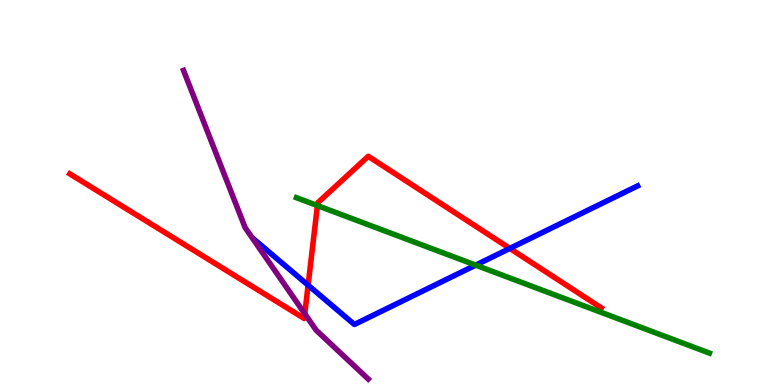[{'lines': ['blue', 'red'], 'intersections': [{'x': 3.98, 'y': 2.59}, {'x': 6.58, 'y': 3.55}]}, {'lines': ['green', 'red'], 'intersections': [{'x': 4.1, 'y': 4.66}]}, {'lines': ['purple', 'red'], 'intersections': [{'x': 3.93, 'y': 1.85}]}, {'lines': ['blue', 'green'], 'intersections': [{'x': 6.14, 'y': 3.11}]}, {'lines': ['blue', 'purple'], 'intersections': []}, {'lines': ['green', 'purple'], 'intersections': []}]